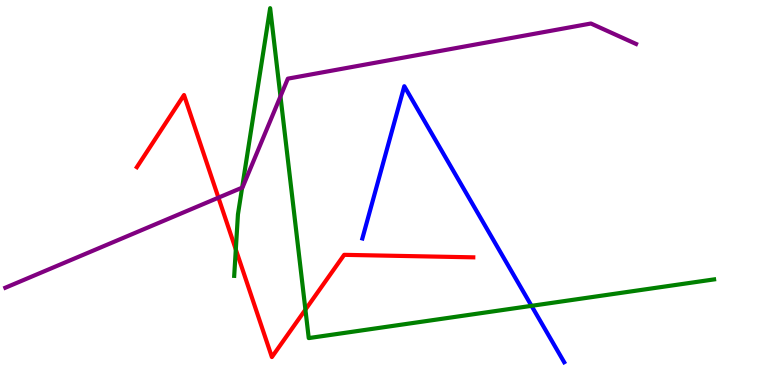[{'lines': ['blue', 'red'], 'intersections': []}, {'lines': ['green', 'red'], 'intersections': [{'x': 3.04, 'y': 3.52}, {'x': 3.94, 'y': 1.96}]}, {'lines': ['purple', 'red'], 'intersections': [{'x': 2.82, 'y': 4.87}]}, {'lines': ['blue', 'green'], 'intersections': [{'x': 6.86, 'y': 2.06}]}, {'lines': ['blue', 'purple'], 'intersections': []}, {'lines': ['green', 'purple'], 'intersections': [{'x': 3.12, 'y': 5.13}, {'x': 3.62, 'y': 7.5}]}]